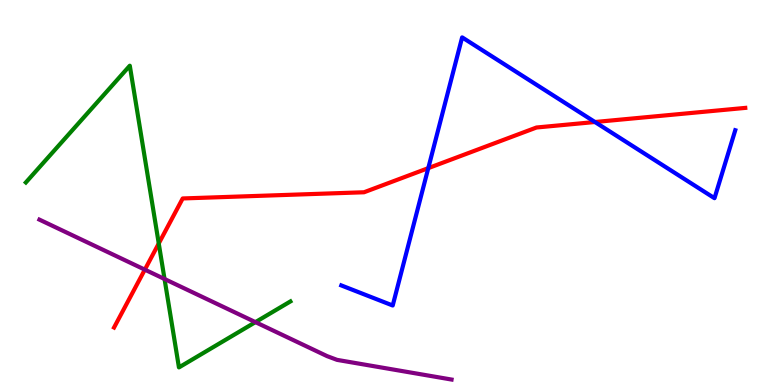[{'lines': ['blue', 'red'], 'intersections': [{'x': 5.53, 'y': 5.63}, {'x': 7.68, 'y': 6.83}]}, {'lines': ['green', 'red'], 'intersections': [{'x': 2.05, 'y': 3.68}]}, {'lines': ['purple', 'red'], 'intersections': [{'x': 1.87, 'y': 3.0}]}, {'lines': ['blue', 'green'], 'intersections': []}, {'lines': ['blue', 'purple'], 'intersections': []}, {'lines': ['green', 'purple'], 'intersections': [{'x': 2.12, 'y': 2.75}, {'x': 3.3, 'y': 1.63}]}]